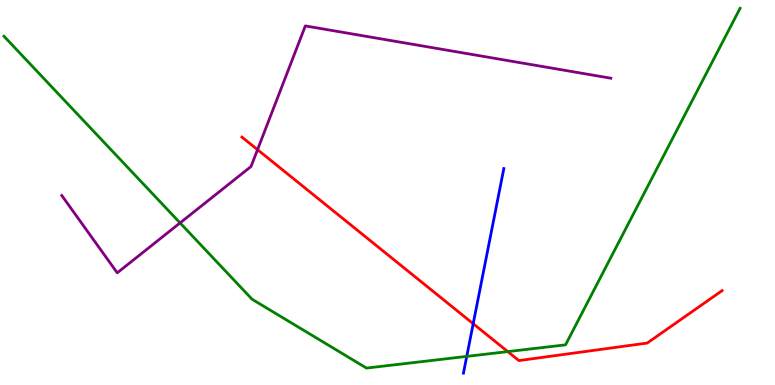[{'lines': ['blue', 'red'], 'intersections': [{'x': 6.11, 'y': 1.59}]}, {'lines': ['green', 'red'], 'intersections': [{'x': 6.55, 'y': 0.868}]}, {'lines': ['purple', 'red'], 'intersections': [{'x': 3.32, 'y': 6.11}]}, {'lines': ['blue', 'green'], 'intersections': [{'x': 6.02, 'y': 0.743}]}, {'lines': ['blue', 'purple'], 'intersections': []}, {'lines': ['green', 'purple'], 'intersections': [{'x': 2.32, 'y': 4.21}]}]